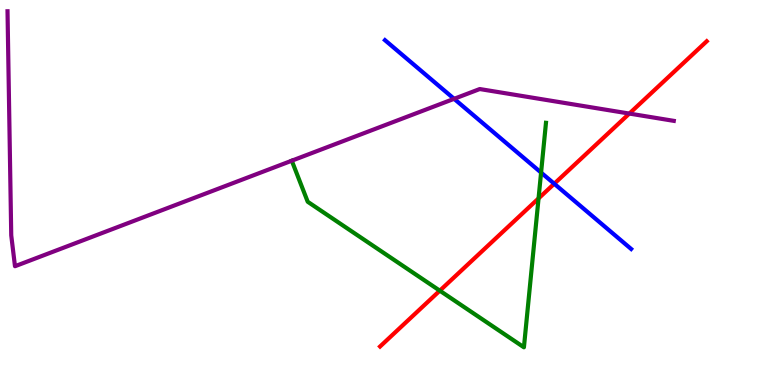[{'lines': ['blue', 'red'], 'intersections': [{'x': 7.15, 'y': 5.23}]}, {'lines': ['green', 'red'], 'intersections': [{'x': 5.67, 'y': 2.45}, {'x': 6.95, 'y': 4.85}]}, {'lines': ['purple', 'red'], 'intersections': [{'x': 8.12, 'y': 7.05}]}, {'lines': ['blue', 'green'], 'intersections': [{'x': 6.98, 'y': 5.52}]}, {'lines': ['blue', 'purple'], 'intersections': [{'x': 5.86, 'y': 7.43}]}, {'lines': ['green', 'purple'], 'intersections': []}]